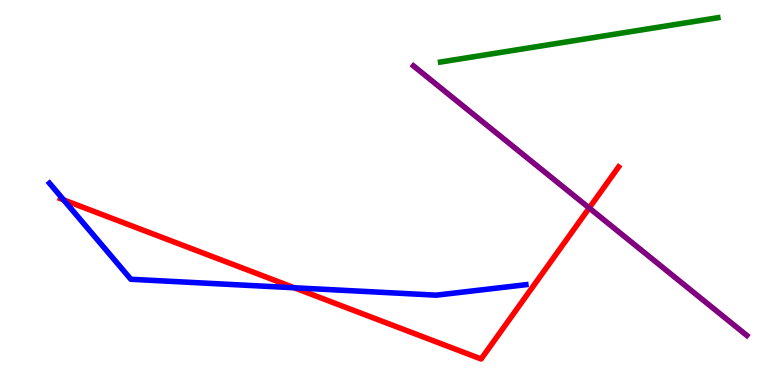[{'lines': ['blue', 'red'], 'intersections': [{'x': 0.821, 'y': 4.81}, {'x': 3.8, 'y': 2.53}]}, {'lines': ['green', 'red'], 'intersections': []}, {'lines': ['purple', 'red'], 'intersections': [{'x': 7.6, 'y': 4.6}]}, {'lines': ['blue', 'green'], 'intersections': []}, {'lines': ['blue', 'purple'], 'intersections': []}, {'lines': ['green', 'purple'], 'intersections': []}]